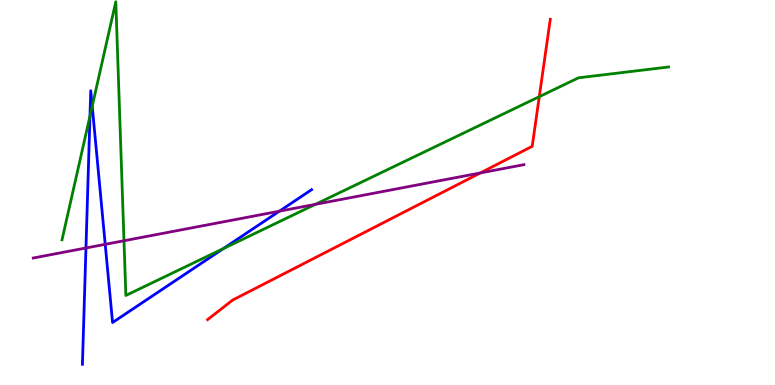[{'lines': ['blue', 'red'], 'intersections': []}, {'lines': ['green', 'red'], 'intersections': [{'x': 6.96, 'y': 7.49}]}, {'lines': ['purple', 'red'], 'intersections': [{'x': 6.2, 'y': 5.51}]}, {'lines': ['blue', 'green'], 'intersections': [{'x': 1.16, 'y': 6.99}, {'x': 1.19, 'y': 7.24}, {'x': 2.88, 'y': 3.54}]}, {'lines': ['blue', 'purple'], 'intersections': [{'x': 1.11, 'y': 3.56}, {'x': 1.36, 'y': 3.65}, {'x': 3.6, 'y': 4.51}]}, {'lines': ['green', 'purple'], 'intersections': [{'x': 1.6, 'y': 3.75}, {'x': 4.07, 'y': 4.69}]}]